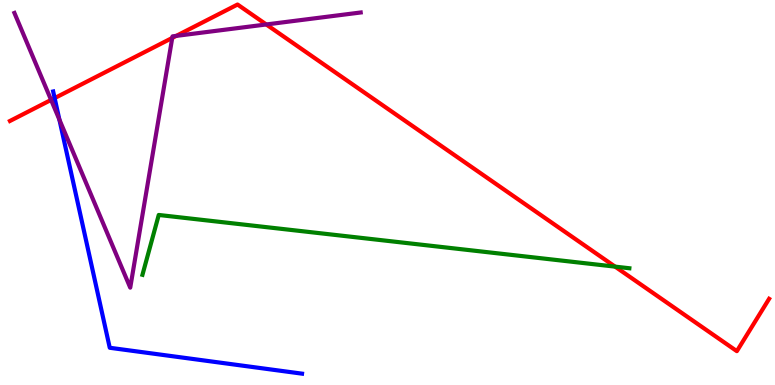[{'lines': ['blue', 'red'], 'intersections': [{'x': 0.705, 'y': 7.45}]}, {'lines': ['green', 'red'], 'intersections': [{'x': 7.94, 'y': 3.07}]}, {'lines': ['purple', 'red'], 'intersections': [{'x': 0.659, 'y': 7.4}, {'x': 2.22, 'y': 9.01}, {'x': 2.27, 'y': 9.07}, {'x': 3.44, 'y': 9.36}]}, {'lines': ['blue', 'green'], 'intersections': []}, {'lines': ['blue', 'purple'], 'intersections': [{'x': 0.766, 'y': 6.89}]}, {'lines': ['green', 'purple'], 'intersections': []}]